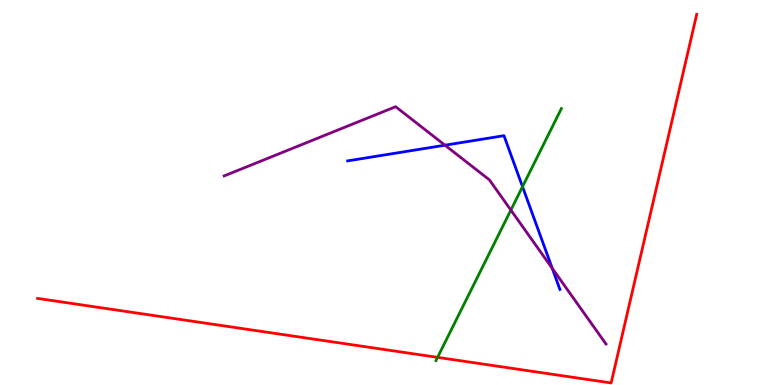[{'lines': ['blue', 'red'], 'intersections': []}, {'lines': ['green', 'red'], 'intersections': [{'x': 5.65, 'y': 0.718}]}, {'lines': ['purple', 'red'], 'intersections': []}, {'lines': ['blue', 'green'], 'intersections': [{'x': 6.74, 'y': 5.15}]}, {'lines': ['blue', 'purple'], 'intersections': [{'x': 5.74, 'y': 6.23}, {'x': 7.13, 'y': 3.03}]}, {'lines': ['green', 'purple'], 'intersections': [{'x': 6.59, 'y': 4.54}]}]